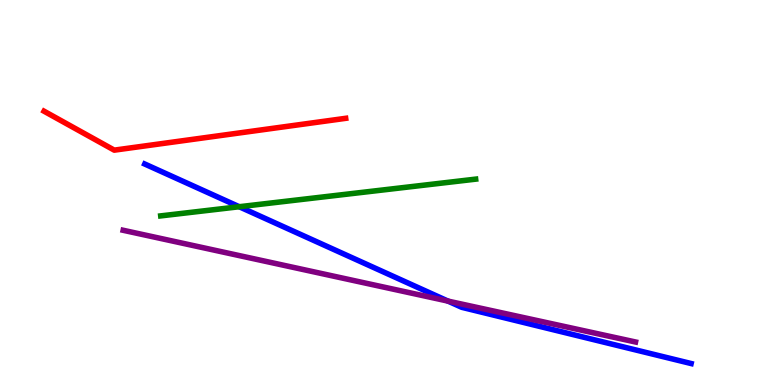[{'lines': ['blue', 'red'], 'intersections': []}, {'lines': ['green', 'red'], 'intersections': []}, {'lines': ['purple', 'red'], 'intersections': []}, {'lines': ['blue', 'green'], 'intersections': [{'x': 3.09, 'y': 4.63}]}, {'lines': ['blue', 'purple'], 'intersections': [{'x': 5.78, 'y': 2.18}]}, {'lines': ['green', 'purple'], 'intersections': []}]